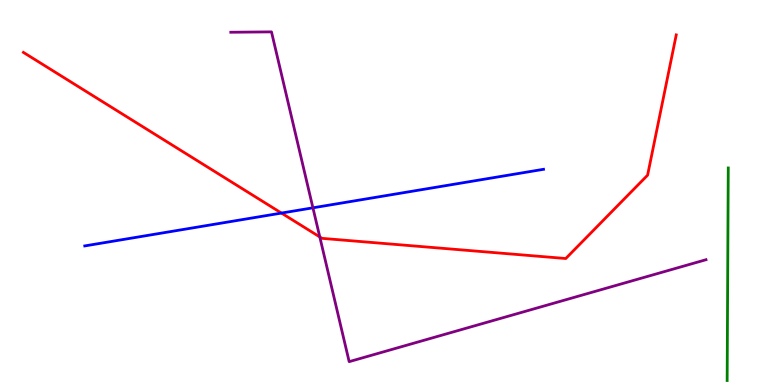[{'lines': ['blue', 'red'], 'intersections': [{'x': 3.63, 'y': 4.47}]}, {'lines': ['green', 'red'], 'intersections': []}, {'lines': ['purple', 'red'], 'intersections': [{'x': 4.13, 'y': 3.85}]}, {'lines': ['blue', 'green'], 'intersections': []}, {'lines': ['blue', 'purple'], 'intersections': [{'x': 4.04, 'y': 4.6}]}, {'lines': ['green', 'purple'], 'intersections': []}]